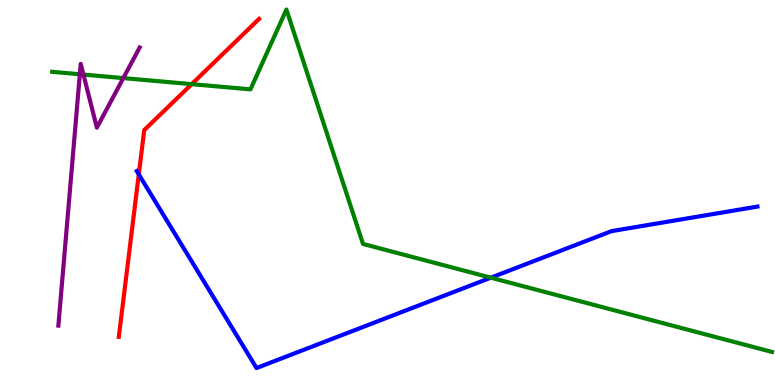[{'lines': ['blue', 'red'], 'intersections': [{'x': 1.79, 'y': 5.47}]}, {'lines': ['green', 'red'], 'intersections': [{'x': 2.47, 'y': 7.81}]}, {'lines': ['purple', 'red'], 'intersections': []}, {'lines': ['blue', 'green'], 'intersections': [{'x': 6.33, 'y': 2.79}]}, {'lines': ['blue', 'purple'], 'intersections': []}, {'lines': ['green', 'purple'], 'intersections': [{'x': 1.03, 'y': 8.07}, {'x': 1.08, 'y': 8.06}, {'x': 1.59, 'y': 7.97}]}]